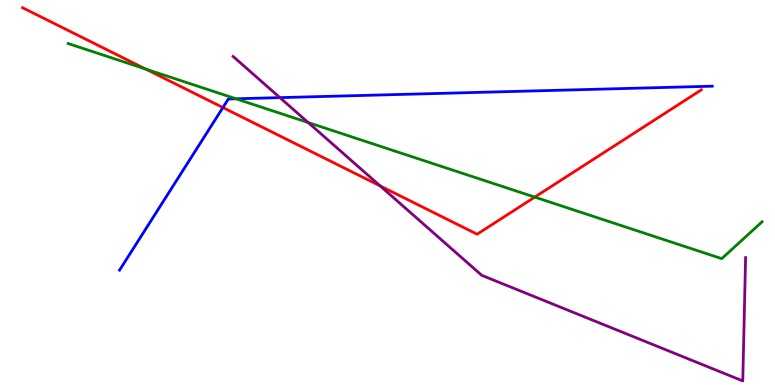[{'lines': ['blue', 'red'], 'intersections': [{'x': 2.88, 'y': 7.21}]}, {'lines': ['green', 'red'], 'intersections': [{'x': 1.88, 'y': 8.21}, {'x': 6.9, 'y': 4.88}]}, {'lines': ['purple', 'red'], 'intersections': [{'x': 4.91, 'y': 5.17}]}, {'lines': ['blue', 'green'], 'intersections': [{'x': 3.05, 'y': 7.43}]}, {'lines': ['blue', 'purple'], 'intersections': [{'x': 3.61, 'y': 7.46}]}, {'lines': ['green', 'purple'], 'intersections': [{'x': 3.98, 'y': 6.82}]}]